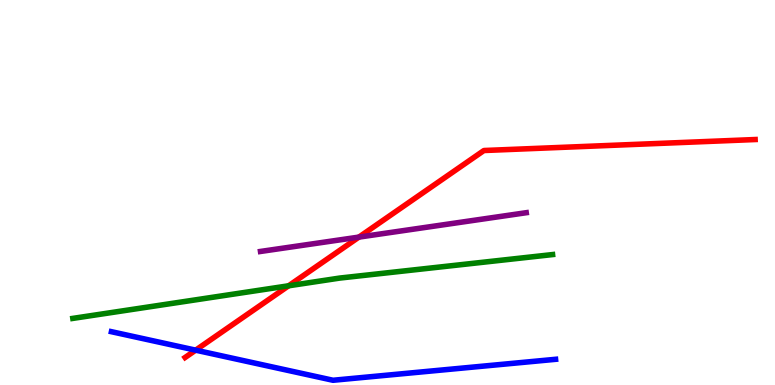[{'lines': ['blue', 'red'], 'intersections': [{'x': 2.52, 'y': 0.905}]}, {'lines': ['green', 'red'], 'intersections': [{'x': 3.72, 'y': 2.58}]}, {'lines': ['purple', 'red'], 'intersections': [{'x': 4.63, 'y': 3.84}]}, {'lines': ['blue', 'green'], 'intersections': []}, {'lines': ['blue', 'purple'], 'intersections': []}, {'lines': ['green', 'purple'], 'intersections': []}]